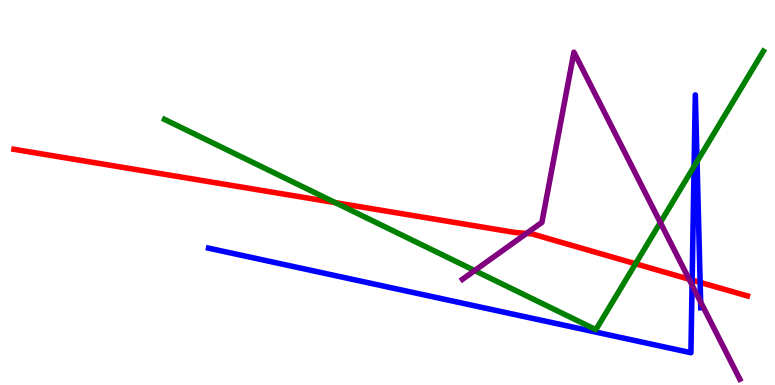[{'lines': ['blue', 'red'], 'intersections': [{'x': 8.93, 'y': 2.72}, {'x': 9.03, 'y': 2.66}]}, {'lines': ['green', 'red'], 'intersections': [{'x': 4.33, 'y': 4.74}, {'x': 8.2, 'y': 3.15}]}, {'lines': ['purple', 'red'], 'intersections': [{'x': 6.79, 'y': 3.94}, {'x': 8.89, 'y': 2.75}]}, {'lines': ['blue', 'green'], 'intersections': [{'x': 8.96, 'y': 5.68}, {'x': 8.99, 'y': 5.8}]}, {'lines': ['blue', 'purple'], 'intersections': [{'x': 8.93, 'y': 2.6}, {'x': 9.04, 'y': 2.16}]}, {'lines': ['green', 'purple'], 'intersections': [{'x': 6.12, 'y': 2.97}, {'x': 8.52, 'y': 4.22}]}]